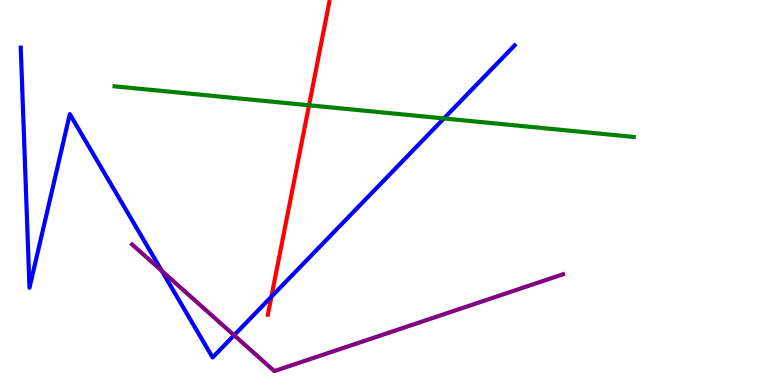[{'lines': ['blue', 'red'], 'intersections': [{'x': 3.5, 'y': 2.29}]}, {'lines': ['green', 'red'], 'intersections': [{'x': 3.99, 'y': 7.27}]}, {'lines': ['purple', 'red'], 'intersections': []}, {'lines': ['blue', 'green'], 'intersections': [{'x': 5.73, 'y': 6.92}]}, {'lines': ['blue', 'purple'], 'intersections': [{'x': 2.09, 'y': 2.96}, {'x': 3.02, 'y': 1.29}]}, {'lines': ['green', 'purple'], 'intersections': []}]